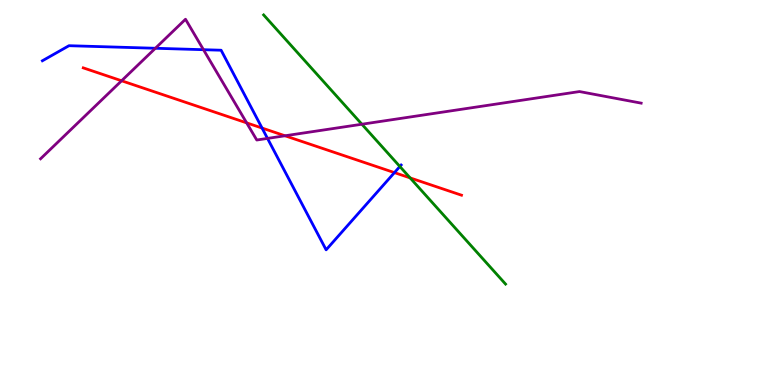[{'lines': ['blue', 'red'], 'intersections': [{'x': 3.38, 'y': 6.67}, {'x': 5.09, 'y': 5.52}]}, {'lines': ['green', 'red'], 'intersections': [{'x': 5.29, 'y': 5.38}]}, {'lines': ['purple', 'red'], 'intersections': [{'x': 1.57, 'y': 7.9}, {'x': 3.18, 'y': 6.81}, {'x': 3.68, 'y': 6.47}]}, {'lines': ['blue', 'green'], 'intersections': [{'x': 5.16, 'y': 5.68}]}, {'lines': ['blue', 'purple'], 'intersections': [{'x': 2.0, 'y': 8.75}, {'x': 2.63, 'y': 8.71}, {'x': 3.45, 'y': 6.41}]}, {'lines': ['green', 'purple'], 'intersections': [{'x': 4.67, 'y': 6.77}]}]